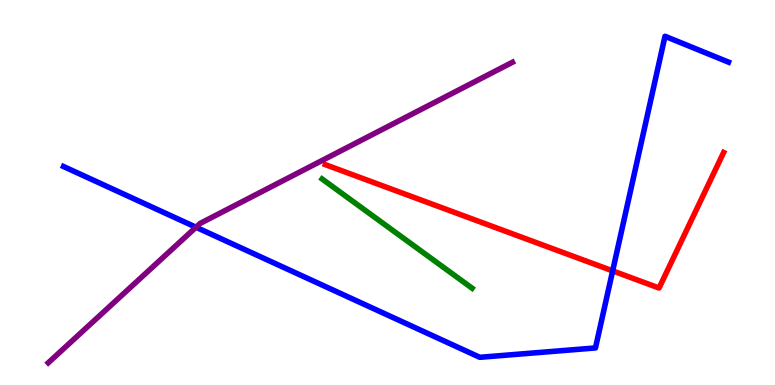[{'lines': ['blue', 'red'], 'intersections': [{'x': 7.91, 'y': 2.96}]}, {'lines': ['green', 'red'], 'intersections': []}, {'lines': ['purple', 'red'], 'intersections': []}, {'lines': ['blue', 'green'], 'intersections': []}, {'lines': ['blue', 'purple'], 'intersections': [{'x': 2.53, 'y': 4.1}]}, {'lines': ['green', 'purple'], 'intersections': []}]